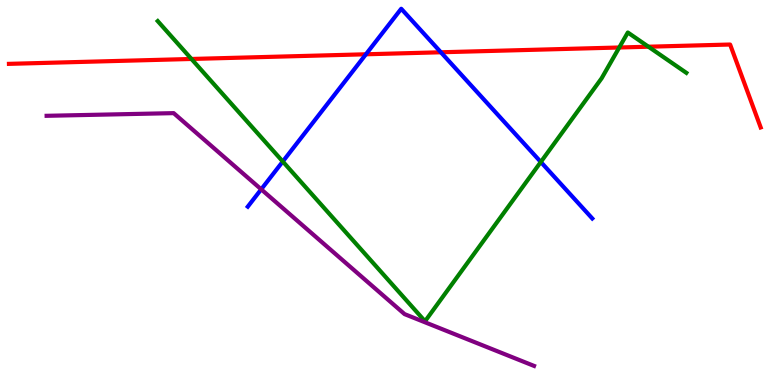[{'lines': ['blue', 'red'], 'intersections': [{'x': 4.72, 'y': 8.59}, {'x': 5.69, 'y': 8.64}]}, {'lines': ['green', 'red'], 'intersections': [{'x': 2.47, 'y': 8.47}, {'x': 7.99, 'y': 8.77}, {'x': 8.37, 'y': 8.79}]}, {'lines': ['purple', 'red'], 'intersections': []}, {'lines': ['blue', 'green'], 'intersections': [{'x': 3.65, 'y': 5.8}, {'x': 6.98, 'y': 5.79}]}, {'lines': ['blue', 'purple'], 'intersections': [{'x': 3.37, 'y': 5.08}]}, {'lines': ['green', 'purple'], 'intersections': []}]